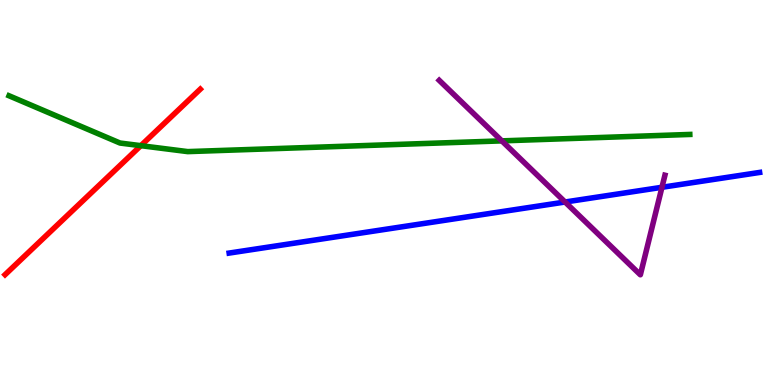[{'lines': ['blue', 'red'], 'intersections': []}, {'lines': ['green', 'red'], 'intersections': [{'x': 1.82, 'y': 6.22}]}, {'lines': ['purple', 'red'], 'intersections': []}, {'lines': ['blue', 'green'], 'intersections': []}, {'lines': ['blue', 'purple'], 'intersections': [{'x': 7.29, 'y': 4.75}, {'x': 8.54, 'y': 5.14}]}, {'lines': ['green', 'purple'], 'intersections': [{'x': 6.48, 'y': 6.34}]}]